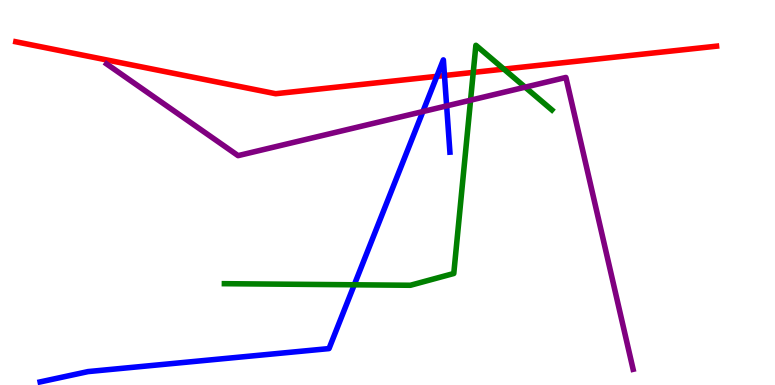[{'lines': ['blue', 'red'], 'intersections': [{'x': 5.64, 'y': 8.02}, {'x': 5.74, 'y': 8.04}]}, {'lines': ['green', 'red'], 'intersections': [{'x': 6.11, 'y': 8.12}, {'x': 6.5, 'y': 8.21}]}, {'lines': ['purple', 'red'], 'intersections': []}, {'lines': ['blue', 'green'], 'intersections': [{'x': 4.57, 'y': 2.6}]}, {'lines': ['blue', 'purple'], 'intersections': [{'x': 5.46, 'y': 7.1}, {'x': 5.76, 'y': 7.25}]}, {'lines': ['green', 'purple'], 'intersections': [{'x': 6.07, 'y': 7.4}, {'x': 6.78, 'y': 7.74}]}]